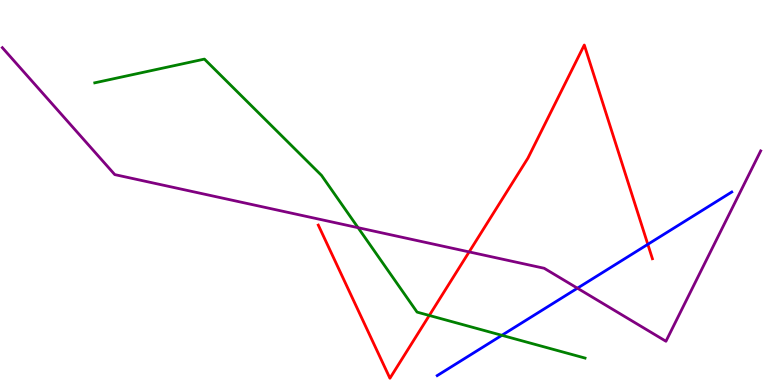[{'lines': ['blue', 'red'], 'intersections': [{'x': 8.36, 'y': 3.65}]}, {'lines': ['green', 'red'], 'intersections': [{'x': 5.54, 'y': 1.81}]}, {'lines': ['purple', 'red'], 'intersections': [{'x': 6.05, 'y': 3.46}]}, {'lines': ['blue', 'green'], 'intersections': [{'x': 6.48, 'y': 1.29}]}, {'lines': ['blue', 'purple'], 'intersections': [{'x': 7.45, 'y': 2.51}]}, {'lines': ['green', 'purple'], 'intersections': [{'x': 4.62, 'y': 4.09}]}]